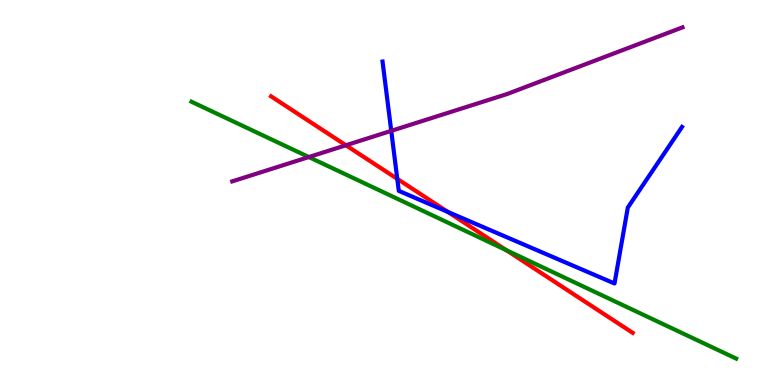[{'lines': ['blue', 'red'], 'intersections': [{'x': 5.13, 'y': 5.35}, {'x': 5.78, 'y': 4.5}]}, {'lines': ['green', 'red'], 'intersections': [{'x': 6.53, 'y': 3.5}]}, {'lines': ['purple', 'red'], 'intersections': [{'x': 4.46, 'y': 6.23}]}, {'lines': ['blue', 'green'], 'intersections': []}, {'lines': ['blue', 'purple'], 'intersections': [{'x': 5.05, 'y': 6.6}]}, {'lines': ['green', 'purple'], 'intersections': [{'x': 3.98, 'y': 5.92}]}]